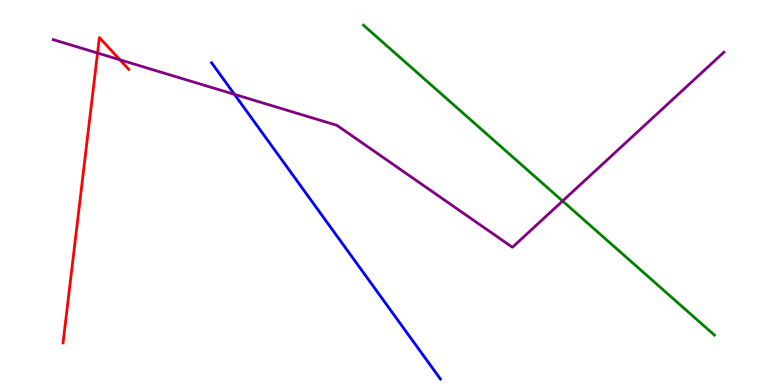[{'lines': ['blue', 'red'], 'intersections': []}, {'lines': ['green', 'red'], 'intersections': []}, {'lines': ['purple', 'red'], 'intersections': [{'x': 1.26, 'y': 8.62}, {'x': 1.55, 'y': 8.45}]}, {'lines': ['blue', 'green'], 'intersections': []}, {'lines': ['blue', 'purple'], 'intersections': [{'x': 3.03, 'y': 7.55}]}, {'lines': ['green', 'purple'], 'intersections': [{'x': 7.26, 'y': 4.78}]}]